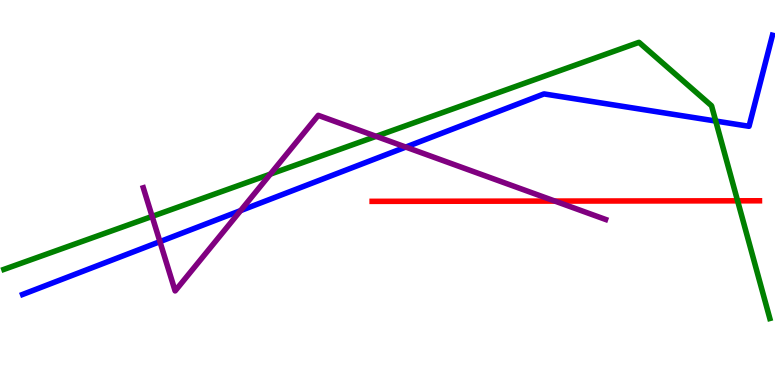[{'lines': ['blue', 'red'], 'intersections': []}, {'lines': ['green', 'red'], 'intersections': [{'x': 9.52, 'y': 4.78}]}, {'lines': ['purple', 'red'], 'intersections': [{'x': 7.16, 'y': 4.78}]}, {'lines': ['blue', 'green'], 'intersections': [{'x': 9.24, 'y': 6.86}]}, {'lines': ['blue', 'purple'], 'intersections': [{'x': 2.06, 'y': 3.72}, {'x': 3.1, 'y': 4.53}, {'x': 5.24, 'y': 6.18}]}, {'lines': ['green', 'purple'], 'intersections': [{'x': 1.96, 'y': 4.38}, {'x': 3.49, 'y': 5.48}, {'x': 4.85, 'y': 6.46}]}]